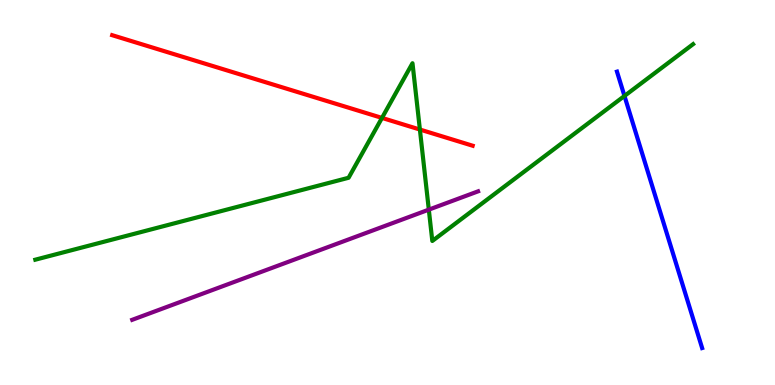[{'lines': ['blue', 'red'], 'intersections': []}, {'lines': ['green', 'red'], 'intersections': [{'x': 4.93, 'y': 6.94}, {'x': 5.42, 'y': 6.64}]}, {'lines': ['purple', 'red'], 'intersections': []}, {'lines': ['blue', 'green'], 'intersections': [{'x': 8.06, 'y': 7.51}]}, {'lines': ['blue', 'purple'], 'intersections': []}, {'lines': ['green', 'purple'], 'intersections': [{'x': 5.53, 'y': 4.55}]}]